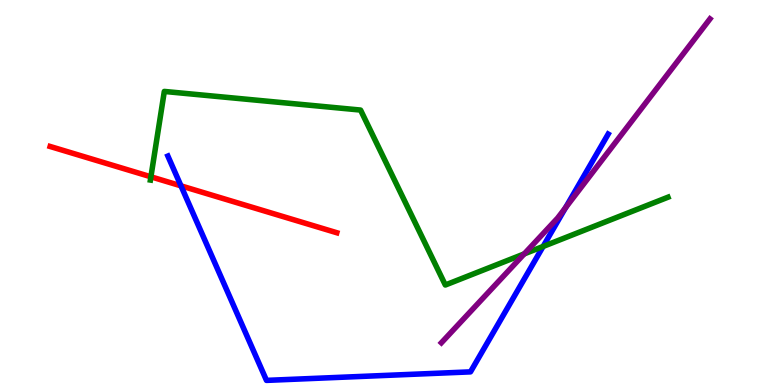[{'lines': ['blue', 'red'], 'intersections': [{'x': 2.34, 'y': 5.17}]}, {'lines': ['green', 'red'], 'intersections': [{'x': 1.95, 'y': 5.41}]}, {'lines': ['purple', 'red'], 'intersections': []}, {'lines': ['blue', 'green'], 'intersections': [{'x': 7.01, 'y': 3.6}]}, {'lines': ['blue', 'purple'], 'intersections': [{'x': 7.3, 'y': 4.61}]}, {'lines': ['green', 'purple'], 'intersections': [{'x': 6.76, 'y': 3.41}]}]